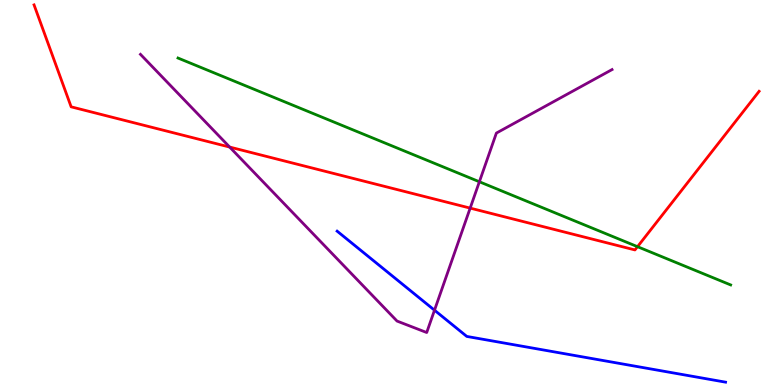[{'lines': ['blue', 'red'], 'intersections': []}, {'lines': ['green', 'red'], 'intersections': [{'x': 8.23, 'y': 3.59}]}, {'lines': ['purple', 'red'], 'intersections': [{'x': 2.96, 'y': 6.18}, {'x': 6.07, 'y': 4.59}]}, {'lines': ['blue', 'green'], 'intersections': []}, {'lines': ['blue', 'purple'], 'intersections': [{'x': 5.61, 'y': 1.94}]}, {'lines': ['green', 'purple'], 'intersections': [{'x': 6.19, 'y': 5.28}]}]